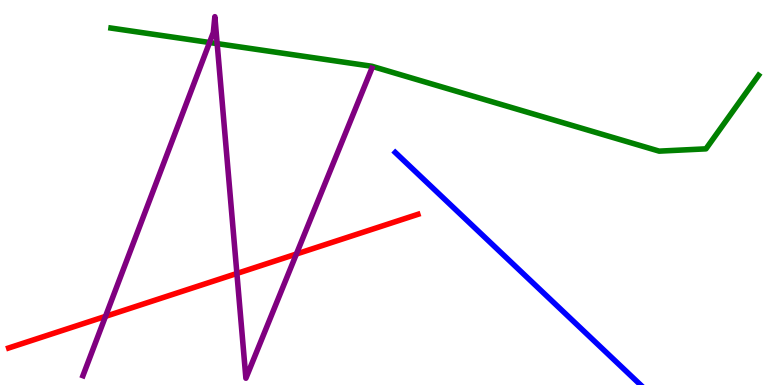[{'lines': ['blue', 'red'], 'intersections': []}, {'lines': ['green', 'red'], 'intersections': []}, {'lines': ['purple', 'red'], 'intersections': [{'x': 1.36, 'y': 1.78}, {'x': 3.06, 'y': 2.9}, {'x': 3.82, 'y': 3.4}]}, {'lines': ['blue', 'green'], 'intersections': []}, {'lines': ['blue', 'purple'], 'intersections': []}, {'lines': ['green', 'purple'], 'intersections': [{'x': 2.7, 'y': 8.9}, {'x': 2.8, 'y': 8.87}]}]